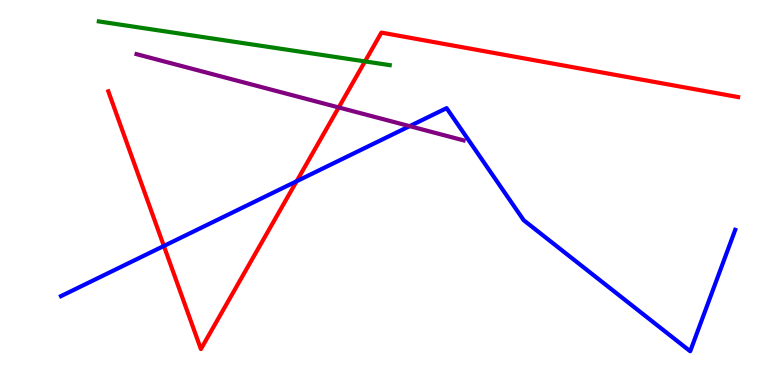[{'lines': ['blue', 'red'], 'intersections': [{'x': 2.11, 'y': 3.61}, {'x': 3.83, 'y': 5.29}]}, {'lines': ['green', 'red'], 'intersections': [{'x': 4.71, 'y': 8.4}]}, {'lines': ['purple', 'red'], 'intersections': [{'x': 4.37, 'y': 7.21}]}, {'lines': ['blue', 'green'], 'intersections': []}, {'lines': ['blue', 'purple'], 'intersections': [{'x': 5.29, 'y': 6.72}]}, {'lines': ['green', 'purple'], 'intersections': []}]